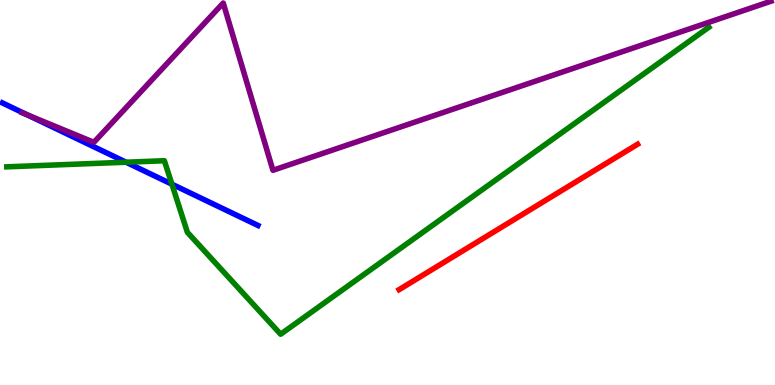[{'lines': ['blue', 'red'], 'intersections': []}, {'lines': ['green', 'red'], 'intersections': []}, {'lines': ['purple', 'red'], 'intersections': []}, {'lines': ['blue', 'green'], 'intersections': [{'x': 1.63, 'y': 5.79}, {'x': 2.22, 'y': 5.22}]}, {'lines': ['blue', 'purple'], 'intersections': [{'x': 0.356, 'y': 7.01}]}, {'lines': ['green', 'purple'], 'intersections': []}]